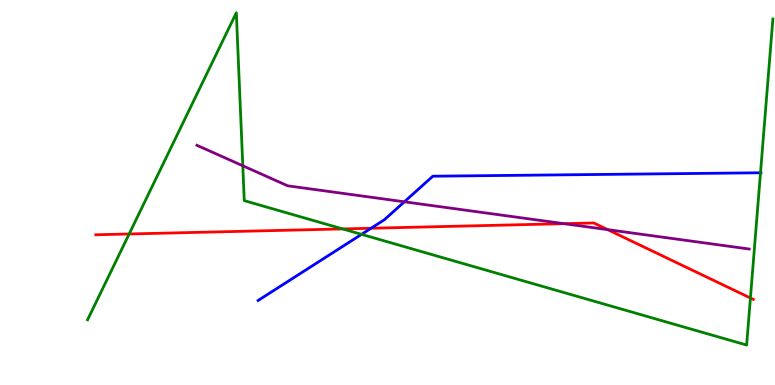[{'lines': ['blue', 'red'], 'intersections': [{'x': 4.79, 'y': 4.07}]}, {'lines': ['green', 'red'], 'intersections': [{'x': 1.67, 'y': 3.92}, {'x': 4.42, 'y': 4.05}, {'x': 9.68, 'y': 2.26}]}, {'lines': ['purple', 'red'], 'intersections': [{'x': 7.28, 'y': 4.19}, {'x': 7.84, 'y': 4.04}]}, {'lines': ['blue', 'green'], 'intersections': [{'x': 4.67, 'y': 3.91}, {'x': 9.81, 'y': 5.51}]}, {'lines': ['blue', 'purple'], 'intersections': [{'x': 5.22, 'y': 4.76}]}, {'lines': ['green', 'purple'], 'intersections': [{'x': 3.13, 'y': 5.69}]}]